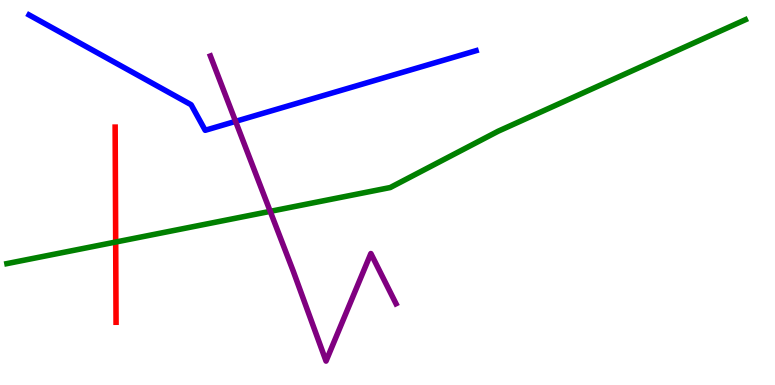[{'lines': ['blue', 'red'], 'intersections': []}, {'lines': ['green', 'red'], 'intersections': [{'x': 1.49, 'y': 3.71}]}, {'lines': ['purple', 'red'], 'intersections': []}, {'lines': ['blue', 'green'], 'intersections': []}, {'lines': ['blue', 'purple'], 'intersections': [{'x': 3.04, 'y': 6.85}]}, {'lines': ['green', 'purple'], 'intersections': [{'x': 3.49, 'y': 4.51}]}]